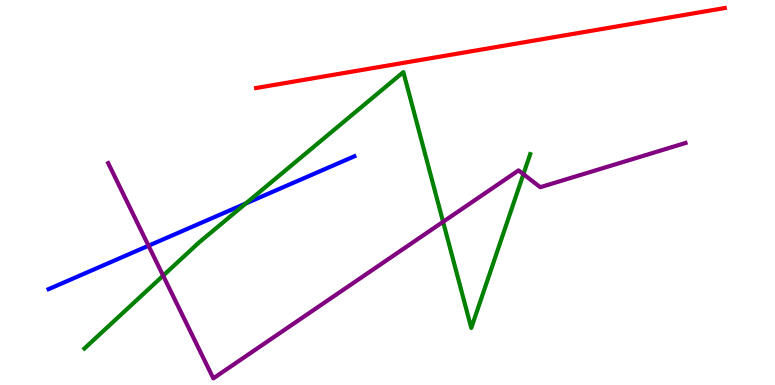[{'lines': ['blue', 'red'], 'intersections': []}, {'lines': ['green', 'red'], 'intersections': []}, {'lines': ['purple', 'red'], 'intersections': []}, {'lines': ['blue', 'green'], 'intersections': [{'x': 3.17, 'y': 4.72}]}, {'lines': ['blue', 'purple'], 'intersections': [{'x': 1.92, 'y': 3.62}]}, {'lines': ['green', 'purple'], 'intersections': [{'x': 2.11, 'y': 2.84}, {'x': 5.72, 'y': 4.24}, {'x': 6.75, 'y': 5.48}]}]